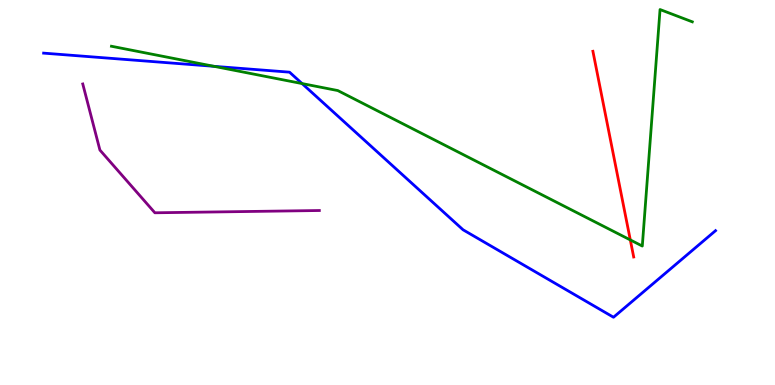[{'lines': ['blue', 'red'], 'intersections': []}, {'lines': ['green', 'red'], 'intersections': [{'x': 8.13, 'y': 3.77}]}, {'lines': ['purple', 'red'], 'intersections': []}, {'lines': ['blue', 'green'], 'intersections': [{'x': 2.76, 'y': 8.28}, {'x': 3.9, 'y': 7.83}]}, {'lines': ['blue', 'purple'], 'intersections': []}, {'lines': ['green', 'purple'], 'intersections': []}]